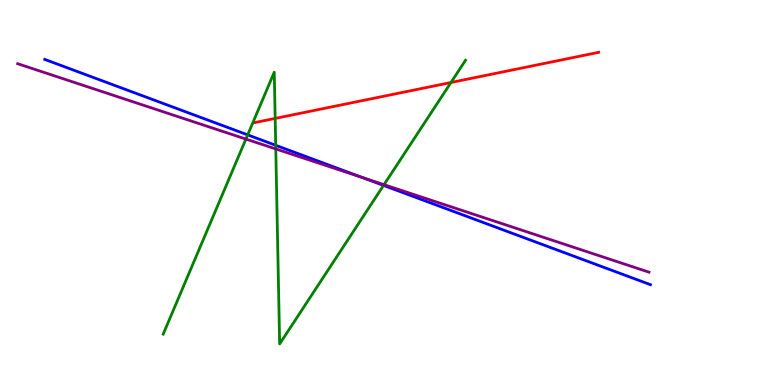[{'lines': ['blue', 'red'], 'intersections': []}, {'lines': ['green', 'red'], 'intersections': [{'x': 3.55, 'y': 6.92}, {'x': 5.82, 'y': 7.86}]}, {'lines': ['purple', 'red'], 'intersections': []}, {'lines': ['blue', 'green'], 'intersections': [{'x': 3.2, 'y': 6.5}, {'x': 3.56, 'y': 6.23}, {'x': 4.95, 'y': 5.18}]}, {'lines': ['blue', 'purple'], 'intersections': [{'x': 4.67, 'y': 5.39}]}, {'lines': ['green', 'purple'], 'intersections': [{'x': 3.17, 'y': 6.39}, {'x': 3.56, 'y': 6.13}, {'x': 4.96, 'y': 5.2}]}]